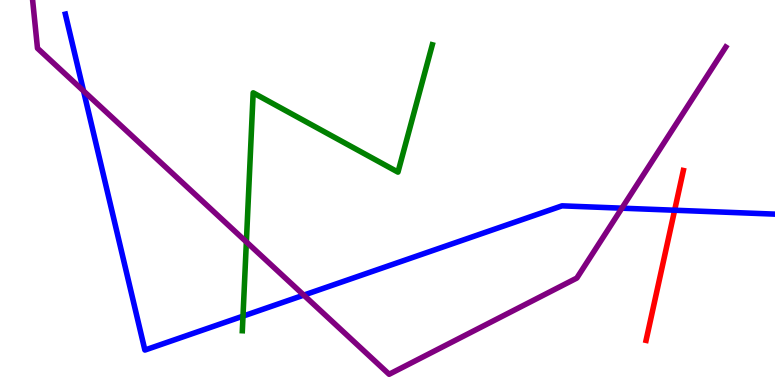[{'lines': ['blue', 'red'], 'intersections': [{'x': 8.7, 'y': 4.54}]}, {'lines': ['green', 'red'], 'intersections': []}, {'lines': ['purple', 'red'], 'intersections': []}, {'lines': ['blue', 'green'], 'intersections': [{'x': 3.14, 'y': 1.79}]}, {'lines': ['blue', 'purple'], 'intersections': [{'x': 1.08, 'y': 7.64}, {'x': 3.92, 'y': 2.33}, {'x': 8.02, 'y': 4.59}]}, {'lines': ['green', 'purple'], 'intersections': [{'x': 3.18, 'y': 3.72}]}]